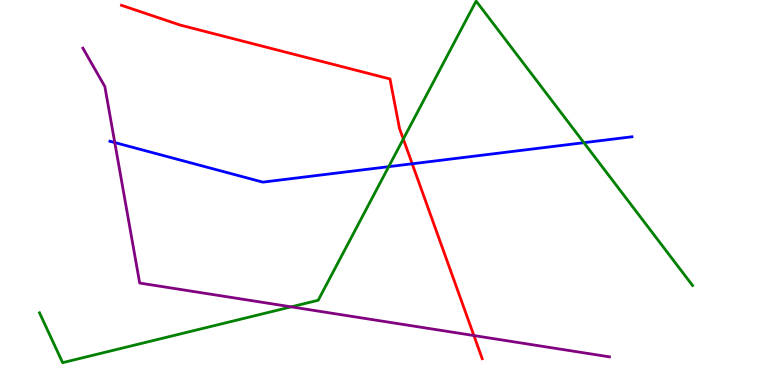[{'lines': ['blue', 'red'], 'intersections': [{'x': 5.32, 'y': 5.75}]}, {'lines': ['green', 'red'], 'intersections': [{'x': 5.2, 'y': 6.39}]}, {'lines': ['purple', 'red'], 'intersections': [{'x': 6.11, 'y': 1.28}]}, {'lines': ['blue', 'green'], 'intersections': [{'x': 5.02, 'y': 5.67}, {'x': 7.53, 'y': 6.29}]}, {'lines': ['blue', 'purple'], 'intersections': [{'x': 1.48, 'y': 6.3}]}, {'lines': ['green', 'purple'], 'intersections': [{'x': 3.76, 'y': 2.03}]}]